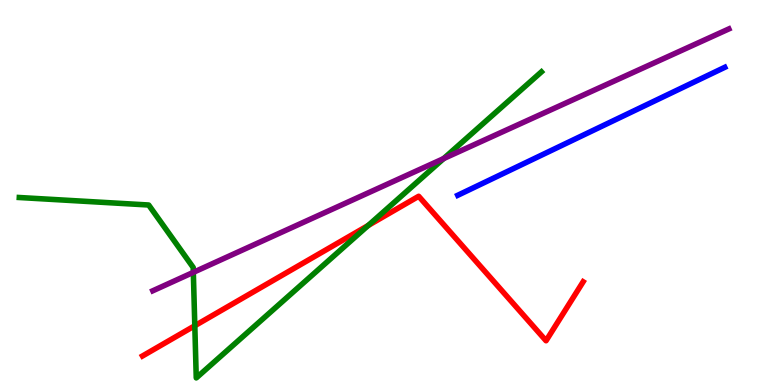[{'lines': ['blue', 'red'], 'intersections': []}, {'lines': ['green', 'red'], 'intersections': [{'x': 2.51, 'y': 1.54}, {'x': 4.75, 'y': 4.14}]}, {'lines': ['purple', 'red'], 'intersections': []}, {'lines': ['blue', 'green'], 'intersections': []}, {'lines': ['blue', 'purple'], 'intersections': []}, {'lines': ['green', 'purple'], 'intersections': [{'x': 2.49, 'y': 2.93}, {'x': 5.72, 'y': 5.88}]}]